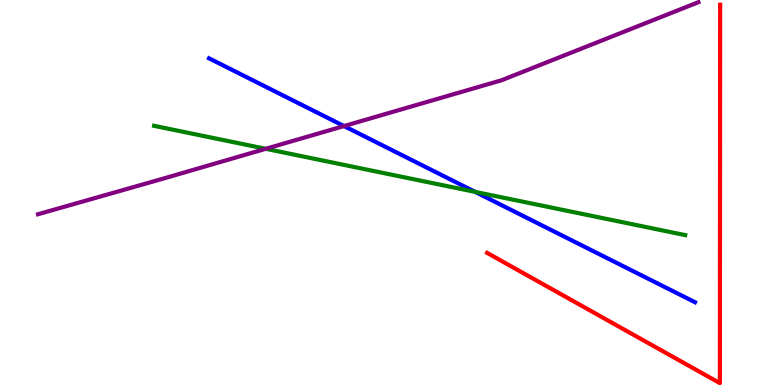[{'lines': ['blue', 'red'], 'intersections': []}, {'lines': ['green', 'red'], 'intersections': []}, {'lines': ['purple', 'red'], 'intersections': []}, {'lines': ['blue', 'green'], 'intersections': [{'x': 6.13, 'y': 5.02}]}, {'lines': ['blue', 'purple'], 'intersections': [{'x': 4.44, 'y': 6.73}]}, {'lines': ['green', 'purple'], 'intersections': [{'x': 3.43, 'y': 6.14}]}]